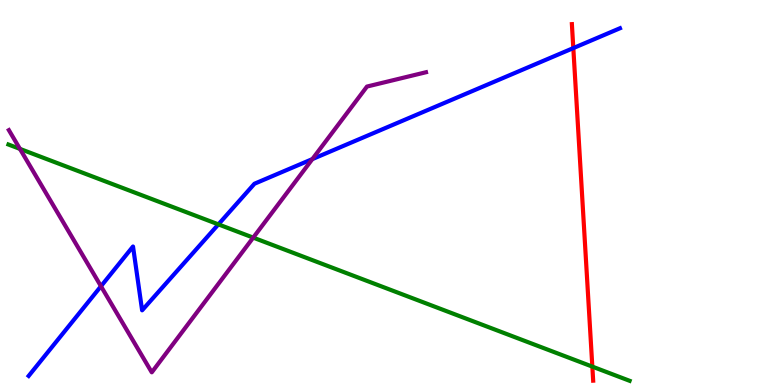[{'lines': ['blue', 'red'], 'intersections': [{'x': 7.4, 'y': 8.75}]}, {'lines': ['green', 'red'], 'intersections': [{'x': 7.64, 'y': 0.477}]}, {'lines': ['purple', 'red'], 'intersections': []}, {'lines': ['blue', 'green'], 'intersections': [{'x': 2.82, 'y': 4.17}]}, {'lines': ['blue', 'purple'], 'intersections': [{'x': 1.3, 'y': 2.57}, {'x': 4.03, 'y': 5.87}]}, {'lines': ['green', 'purple'], 'intersections': [{'x': 0.257, 'y': 6.13}, {'x': 3.27, 'y': 3.83}]}]